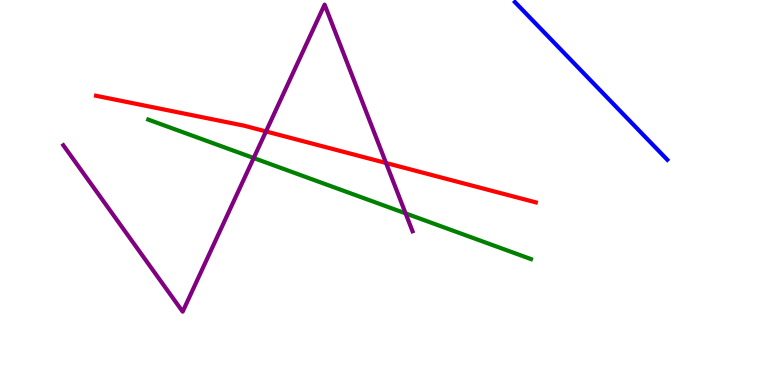[{'lines': ['blue', 'red'], 'intersections': []}, {'lines': ['green', 'red'], 'intersections': []}, {'lines': ['purple', 'red'], 'intersections': [{'x': 3.43, 'y': 6.59}, {'x': 4.98, 'y': 5.77}]}, {'lines': ['blue', 'green'], 'intersections': []}, {'lines': ['blue', 'purple'], 'intersections': []}, {'lines': ['green', 'purple'], 'intersections': [{'x': 3.27, 'y': 5.9}, {'x': 5.23, 'y': 4.46}]}]